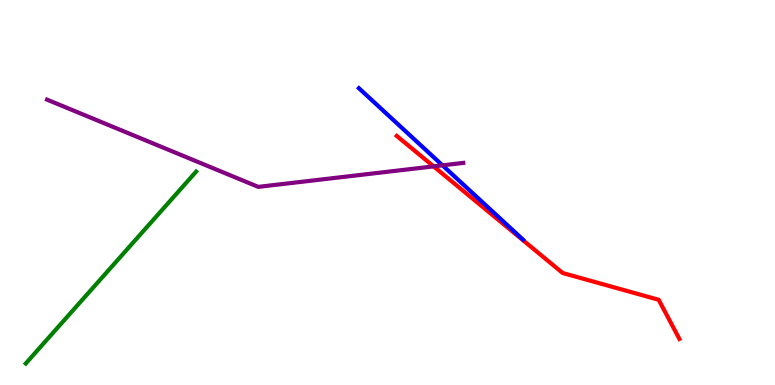[{'lines': ['blue', 'red'], 'intersections': []}, {'lines': ['green', 'red'], 'intersections': []}, {'lines': ['purple', 'red'], 'intersections': [{'x': 5.59, 'y': 5.68}]}, {'lines': ['blue', 'green'], 'intersections': []}, {'lines': ['blue', 'purple'], 'intersections': [{'x': 5.71, 'y': 5.71}]}, {'lines': ['green', 'purple'], 'intersections': []}]